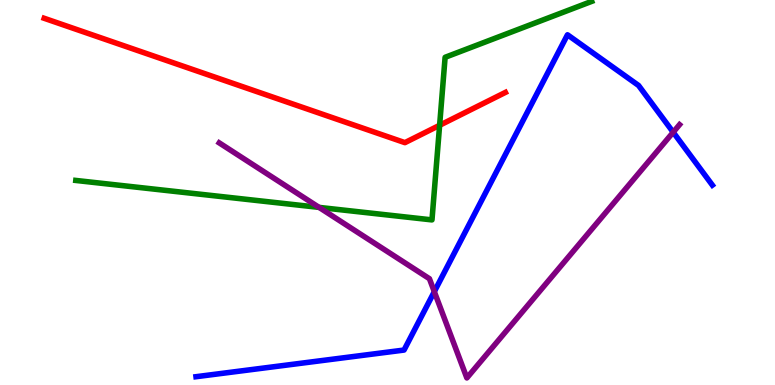[{'lines': ['blue', 'red'], 'intersections': []}, {'lines': ['green', 'red'], 'intersections': [{'x': 5.67, 'y': 6.75}]}, {'lines': ['purple', 'red'], 'intersections': []}, {'lines': ['blue', 'green'], 'intersections': []}, {'lines': ['blue', 'purple'], 'intersections': [{'x': 5.6, 'y': 2.42}, {'x': 8.69, 'y': 6.57}]}, {'lines': ['green', 'purple'], 'intersections': [{'x': 4.12, 'y': 4.61}]}]